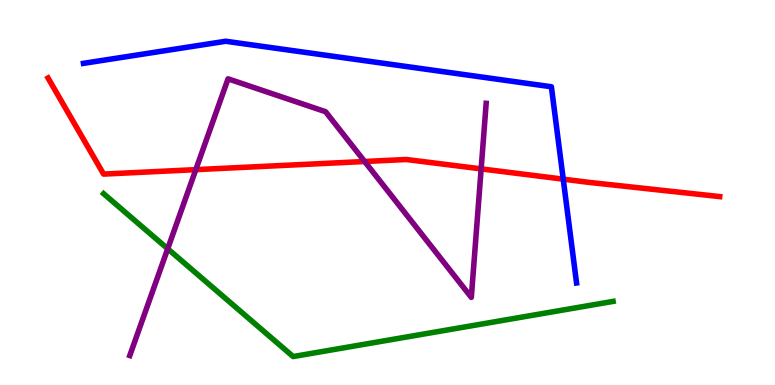[{'lines': ['blue', 'red'], 'intersections': [{'x': 7.27, 'y': 5.35}]}, {'lines': ['green', 'red'], 'intersections': []}, {'lines': ['purple', 'red'], 'intersections': [{'x': 2.53, 'y': 5.59}, {'x': 4.71, 'y': 5.81}, {'x': 6.21, 'y': 5.61}]}, {'lines': ['blue', 'green'], 'intersections': []}, {'lines': ['blue', 'purple'], 'intersections': []}, {'lines': ['green', 'purple'], 'intersections': [{'x': 2.16, 'y': 3.54}]}]